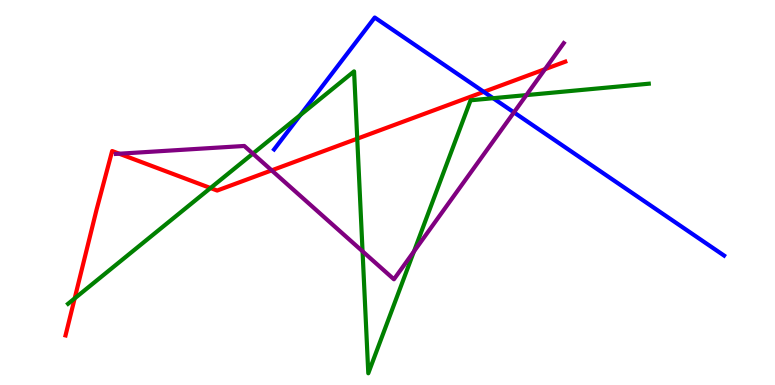[{'lines': ['blue', 'red'], 'intersections': [{'x': 6.24, 'y': 7.61}]}, {'lines': ['green', 'red'], 'intersections': [{'x': 0.963, 'y': 2.25}, {'x': 2.72, 'y': 5.12}, {'x': 4.61, 'y': 6.4}]}, {'lines': ['purple', 'red'], 'intersections': [{'x': 1.54, 'y': 6.01}, {'x': 3.51, 'y': 5.58}, {'x': 7.03, 'y': 8.2}]}, {'lines': ['blue', 'green'], 'intersections': [{'x': 3.88, 'y': 7.01}, {'x': 6.36, 'y': 7.45}]}, {'lines': ['blue', 'purple'], 'intersections': [{'x': 6.63, 'y': 7.08}]}, {'lines': ['green', 'purple'], 'intersections': [{'x': 3.26, 'y': 6.01}, {'x': 4.68, 'y': 3.47}, {'x': 5.34, 'y': 3.47}, {'x': 6.79, 'y': 7.53}]}]